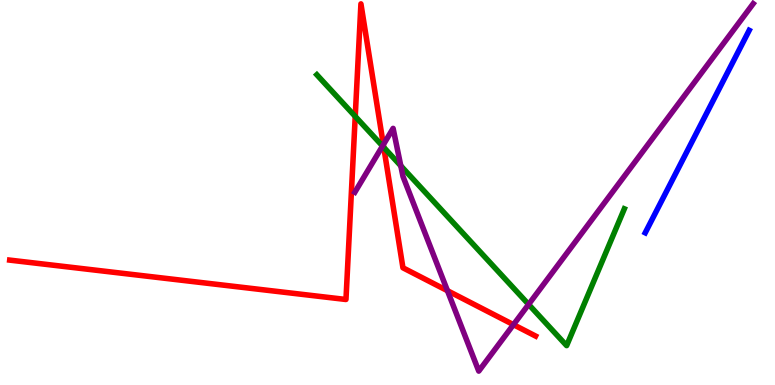[{'lines': ['blue', 'red'], 'intersections': []}, {'lines': ['green', 'red'], 'intersections': [{'x': 4.58, 'y': 6.98}, {'x': 4.95, 'y': 6.17}]}, {'lines': ['purple', 'red'], 'intersections': [{'x': 4.95, 'y': 6.24}, {'x': 5.77, 'y': 2.45}, {'x': 6.63, 'y': 1.57}]}, {'lines': ['blue', 'green'], 'intersections': []}, {'lines': ['blue', 'purple'], 'intersections': []}, {'lines': ['green', 'purple'], 'intersections': [{'x': 4.94, 'y': 6.21}, {'x': 5.17, 'y': 5.69}, {'x': 6.82, 'y': 2.09}]}]